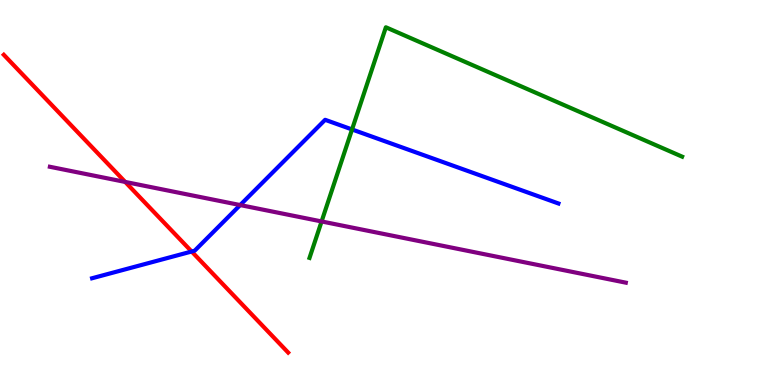[{'lines': ['blue', 'red'], 'intersections': [{'x': 2.47, 'y': 3.47}]}, {'lines': ['green', 'red'], 'intersections': []}, {'lines': ['purple', 'red'], 'intersections': [{'x': 1.62, 'y': 5.27}]}, {'lines': ['blue', 'green'], 'intersections': [{'x': 4.54, 'y': 6.64}]}, {'lines': ['blue', 'purple'], 'intersections': [{'x': 3.1, 'y': 4.67}]}, {'lines': ['green', 'purple'], 'intersections': [{'x': 4.15, 'y': 4.25}]}]